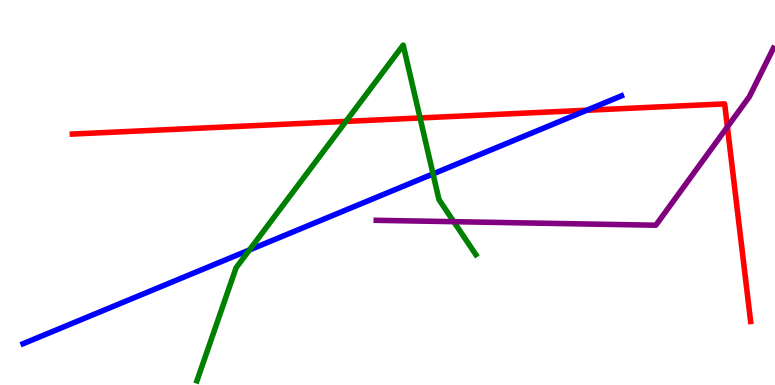[{'lines': ['blue', 'red'], 'intersections': [{'x': 7.57, 'y': 7.14}]}, {'lines': ['green', 'red'], 'intersections': [{'x': 4.46, 'y': 6.85}, {'x': 5.42, 'y': 6.94}]}, {'lines': ['purple', 'red'], 'intersections': [{'x': 9.39, 'y': 6.7}]}, {'lines': ['blue', 'green'], 'intersections': [{'x': 3.22, 'y': 3.51}, {'x': 5.59, 'y': 5.48}]}, {'lines': ['blue', 'purple'], 'intersections': []}, {'lines': ['green', 'purple'], 'intersections': [{'x': 5.86, 'y': 4.24}]}]